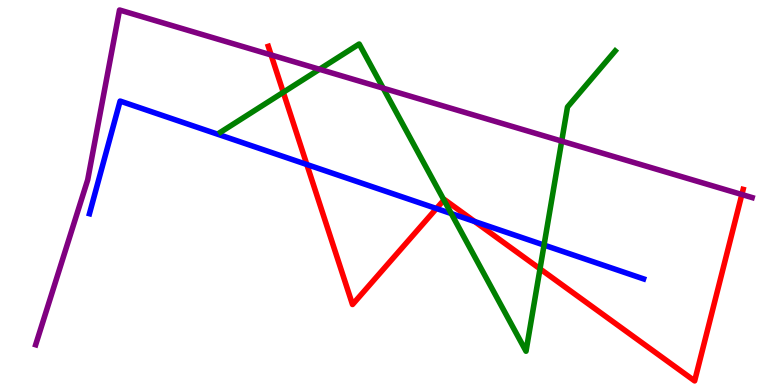[{'lines': ['blue', 'red'], 'intersections': [{'x': 3.96, 'y': 5.73}, {'x': 5.63, 'y': 4.58}, {'x': 6.13, 'y': 4.25}]}, {'lines': ['green', 'red'], 'intersections': [{'x': 3.66, 'y': 7.6}, {'x': 5.73, 'y': 4.81}, {'x': 6.97, 'y': 3.02}]}, {'lines': ['purple', 'red'], 'intersections': [{'x': 3.5, 'y': 8.57}, {'x': 9.57, 'y': 4.95}]}, {'lines': ['blue', 'green'], 'intersections': [{'x': 5.82, 'y': 4.45}, {'x': 7.02, 'y': 3.63}]}, {'lines': ['blue', 'purple'], 'intersections': []}, {'lines': ['green', 'purple'], 'intersections': [{'x': 4.12, 'y': 8.2}, {'x': 4.94, 'y': 7.71}, {'x': 7.25, 'y': 6.33}]}]